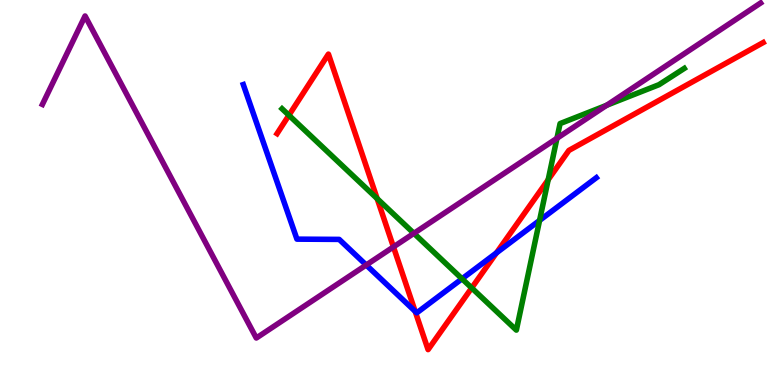[{'lines': ['blue', 'red'], 'intersections': [{'x': 5.36, 'y': 1.91}, {'x': 6.41, 'y': 3.43}]}, {'lines': ['green', 'red'], 'intersections': [{'x': 3.73, 'y': 7.01}, {'x': 4.87, 'y': 4.84}, {'x': 6.09, 'y': 2.52}, {'x': 7.07, 'y': 5.33}]}, {'lines': ['purple', 'red'], 'intersections': [{'x': 5.08, 'y': 3.59}]}, {'lines': ['blue', 'green'], 'intersections': [{'x': 5.96, 'y': 2.76}, {'x': 6.96, 'y': 4.27}]}, {'lines': ['blue', 'purple'], 'intersections': [{'x': 4.73, 'y': 3.12}]}, {'lines': ['green', 'purple'], 'intersections': [{'x': 5.34, 'y': 3.94}, {'x': 7.19, 'y': 6.41}, {'x': 7.83, 'y': 7.27}]}]